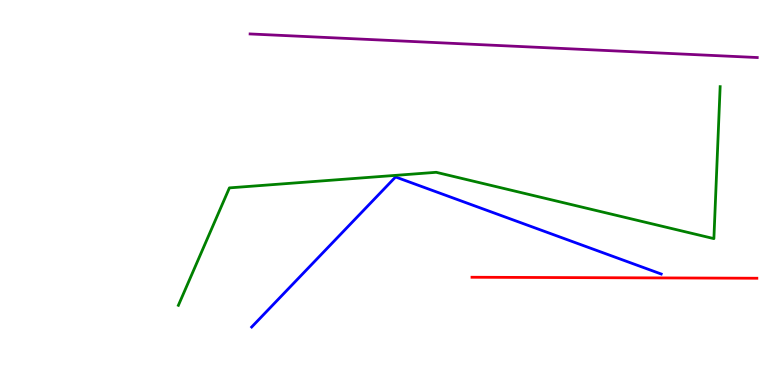[{'lines': ['blue', 'red'], 'intersections': []}, {'lines': ['green', 'red'], 'intersections': []}, {'lines': ['purple', 'red'], 'intersections': []}, {'lines': ['blue', 'green'], 'intersections': []}, {'lines': ['blue', 'purple'], 'intersections': []}, {'lines': ['green', 'purple'], 'intersections': []}]